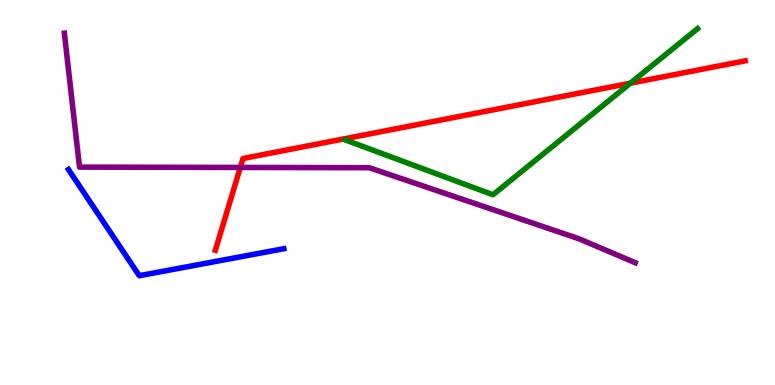[{'lines': ['blue', 'red'], 'intersections': []}, {'lines': ['green', 'red'], 'intersections': [{'x': 8.13, 'y': 7.84}]}, {'lines': ['purple', 'red'], 'intersections': [{'x': 3.1, 'y': 5.65}]}, {'lines': ['blue', 'green'], 'intersections': []}, {'lines': ['blue', 'purple'], 'intersections': []}, {'lines': ['green', 'purple'], 'intersections': []}]